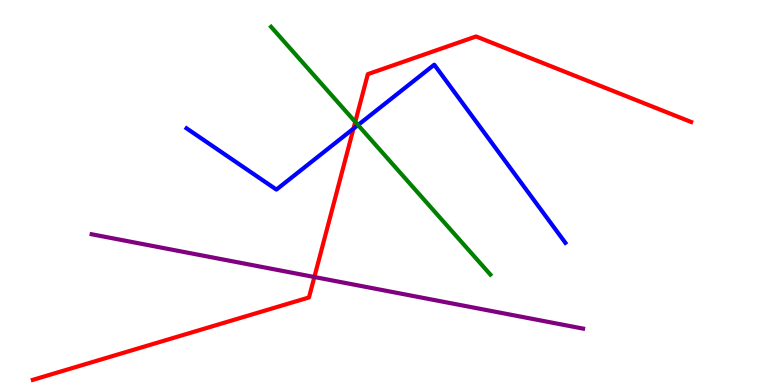[{'lines': ['blue', 'red'], 'intersections': [{'x': 4.56, 'y': 6.66}]}, {'lines': ['green', 'red'], 'intersections': [{'x': 4.58, 'y': 6.83}]}, {'lines': ['purple', 'red'], 'intersections': [{'x': 4.06, 'y': 2.8}]}, {'lines': ['blue', 'green'], 'intersections': [{'x': 4.62, 'y': 6.75}]}, {'lines': ['blue', 'purple'], 'intersections': []}, {'lines': ['green', 'purple'], 'intersections': []}]